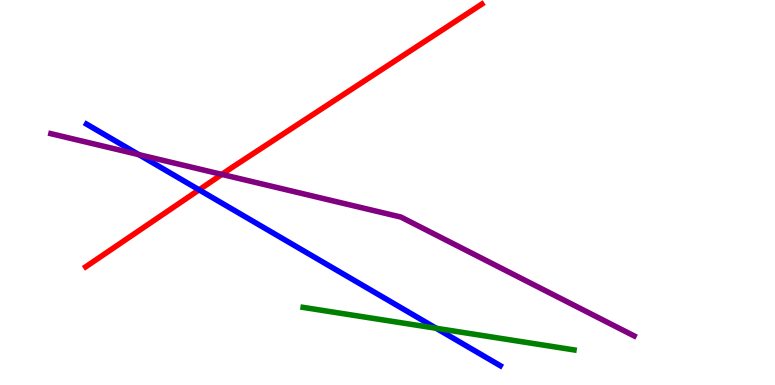[{'lines': ['blue', 'red'], 'intersections': [{'x': 2.57, 'y': 5.07}]}, {'lines': ['green', 'red'], 'intersections': []}, {'lines': ['purple', 'red'], 'intersections': [{'x': 2.86, 'y': 5.47}]}, {'lines': ['blue', 'green'], 'intersections': [{'x': 5.63, 'y': 1.47}]}, {'lines': ['blue', 'purple'], 'intersections': [{'x': 1.79, 'y': 5.98}]}, {'lines': ['green', 'purple'], 'intersections': []}]